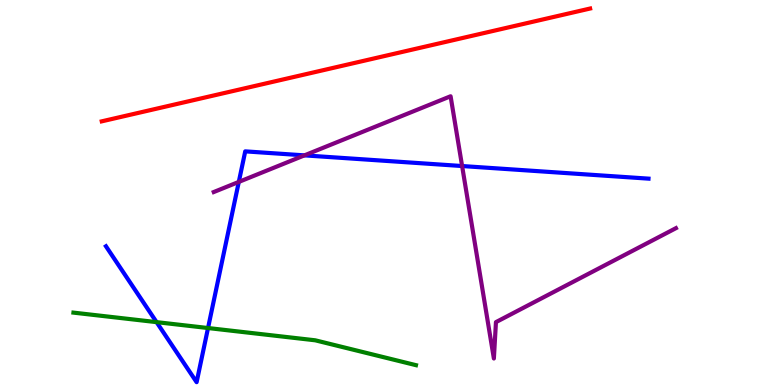[{'lines': ['blue', 'red'], 'intersections': []}, {'lines': ['green', 'red'], 'intersections': []}, {'lines': ['purple', 'red'], 'intersections': []}, {'lines': ['blue', 'green'], 'intersections': [{'x': 2.02, 'y': 1.63}, {'x': 2.68, 'y': 1.48}]}, {'lines': ['blue', 'purple'], 'intersections': [{'x': 3.08, 'y': 5.28}, {'x': 3.93, 'y': 5.96}, {'x': 5.96, 'y': 5.69}]}, {'lines': ['green', 'purple'], 'intersections': []}]